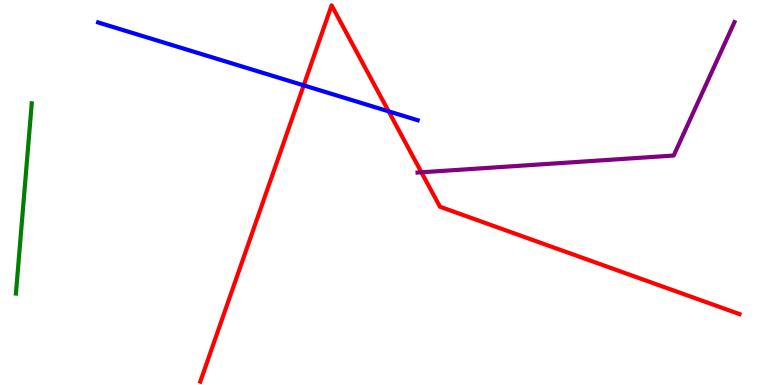[{'lines': ['blue', 'red'], 'intersections': [{'x': 3.92, 'y': 7.78}, {'x': 5.01, 'y': 7.11}]}, {'lines': ['green', 'red'], 'intersections': []}, {'lines': ['purple', 'red'], 'intersections': [{'x': 5.44, 'y': 5.52}]}, {'lines': ['blue', 'green'], 'intersections': []}, {'lines': ['blue', 'purple'], 'intersections': []}, {'lines': ['green', 'purple'], 'intersections': []}]